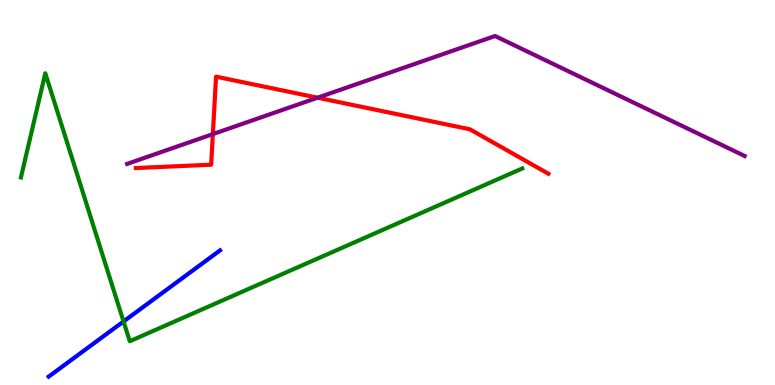[{'lines': ['blue', 'red'], 'intersections': []}, {'lines': ['green', 'red'], 'intersections': []}, {'lines': ['purple', 'red'], 'intersections': [{'x': 2.75, 'y': 6.52}, {'x': 4.1, 'y': 7.46}]}, {'lines': ['blue', 'green'], 'intersections': [{'x': 1.59, 'y': 1.65}]}, {'lines': ['blue', 'purple'], 'intersections': []}, {'lines': ['green', 'purple'], 'intersections': []}]